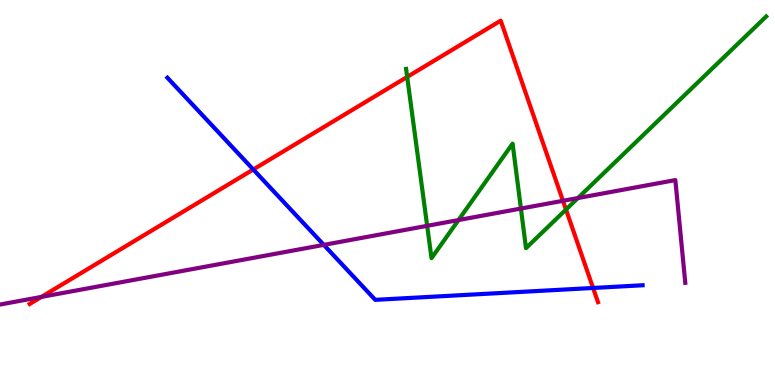[{'lines': ['blue', 'red'], 'intersections': [{'x': 3.27, 'y': 5.6}, {'x': 7.65, 'y': 2.52}]}, {'lines': ['green', 'red'], 'intersections': [{'x': 5.25, 'y': 8.0}, {'x': 7.3, 'y': 4.56}]}, {'lines': ['purple', 'red'], 'intersections': [{'x': 0.535, 'y': 2.29}, {'x': 7.26, 'y': 4.78}]}, {'lines': ['blue', 'green'], 'intersections': []}, {'lines': ['blue', 'purple'], 'intersections': [{'x': 4.18, 'y': 3.64}]}, {'lines': ['green', 'purple'], 'intersections': [{'x': 5.51, 'y': 4.13}, {'x': 5.92, 'y': 4.28}, {'x': 6.72, 'y': 4.58}, {'x': 7.46, 'y': 4.86}]}]